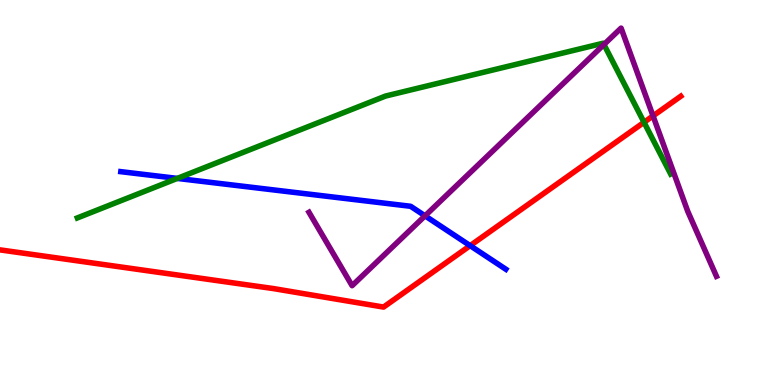[{'lines': ['blue', 'red'], 'intersections': [{'x': 6.07, 'y': 3.62}]}, {'lines': ['green', 'red'], 'intersections': [{'x': 8.31, 'y': 6.82}]}, {'lines': ['purple', 'red'], 'intersections': [{'x': 8.43, 'y': 6.99}]}, {'lines': ['blue', 'green'], 'intersections': [{'x': 2.29, 'y': 5.37}]}, {'lines': ['blue', 'purple'], 'intersections': [{'x': 5.48, 'y': 4.39}]}, {'lines': ['green', 'purple'], 'intersections': [{'x': 7.79, 'y': 8.84}]}]